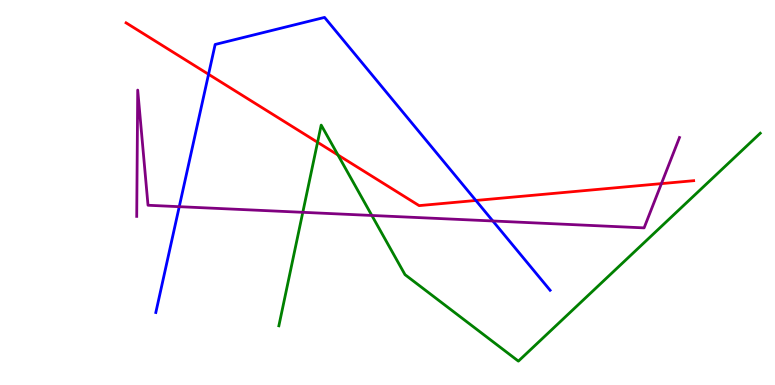[{'lines': ['blue', 'red'], 'intersections': [{'x': 2.69, 'y': 8.07}, {'x': 6.14, 'y': 4.79}]}, {'lines': ['green', 'red'], 'intersections': [{'x': 4.1, 'y': 6.3}, {'x': 4.36, 'y': 5.97}]}, {'lines': ['purple', 'red'], 'intersections': [{'x': 8.53, 'y': 5.23}]}, {'lines': ['blue', 'green'], 'intersections': []}, {'lines': ['blue', 'purple'], 'intersections': [{'x': 2.31, 'y': 4.63}, {'x': 6.36, 'y': 4.26}]}, {'lines': ['green', 'purple'], 'intersections': [{'x': 3.91, 'y': 4.49}, {'x': 4.8, 'y': 4.4}]}]